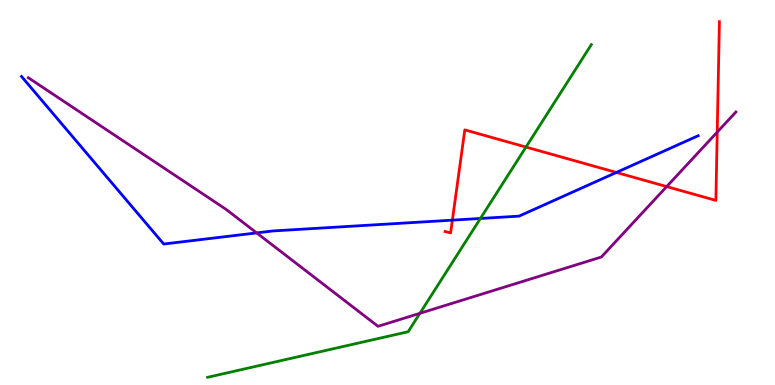[{'lines': ['blue', 'red'], 'intersections': [{'x': 5.84, 'y': 4.28}, {'x': 7.95, 'y': 5.52}]}, {'lines': ['green', 'red'], 'intersections': [{'x': 6.79, 'y': 6.18}]}, {'lines': ['purple', 'red'], 'intersections': [{'x': 8.6, 'y': 5.15}, {'x': 9.25, 'y': 6.57}]}, {'lines': ['blue', 'green'], 'intersections': [{'x': 6.2, 'y': 4.33}]}, {'lines': ['blue', 'purple'], 'intersections': [{'x': 3.31, 'y': 3.95}]}, {'lines': ['green', 'purple'], 'intersections': [{'x': 5.42, 'y': 1.86}]}]